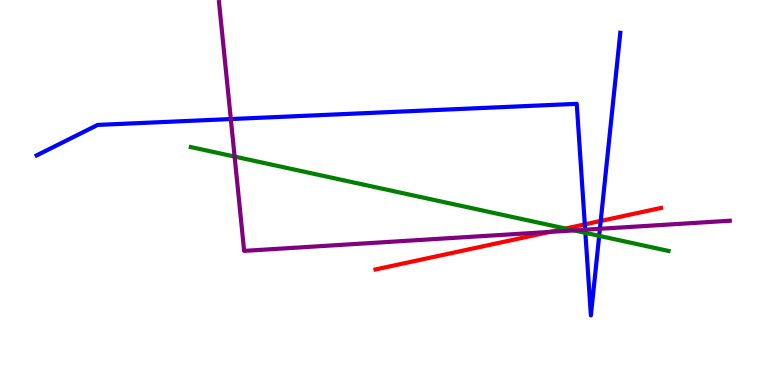[{'lines': ['blue', 'red'], 'intersections': [{'x': 7.55, 'y': 4.17}, {'x': 7.75, 'y': 4.26}]}, {'lines': ['green', 'red'], 'intersections': [{'x': 7.3, 'y': 4.06}]}, {'lines': ['purple', 'red'], 'intersections': [{'x': 7.09, 'y': 3.98}]}, {'lines': ['blue', 'green'], 'intersections': [{'x': 7.55, 'y': 3.95}, {'x': 7.73, 'y': 3.87}]}, {'lines': ['blue', 'purple'], 'intersections': [{'x': 2.98, 'y': 6.91}, {'x': 7.55, 'y': 4.03}, {'x': 7.74, 'y': 4.06}]}, {'lines': ['green', 'purple'], 'intersections': [{'x': 3.03, 'y': 5.93}, {'x': 7.41, 'y': 4.02}]}]